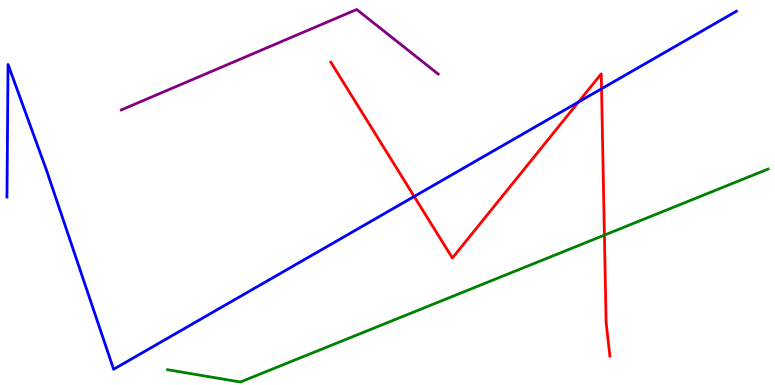[{'lines': ['blue', 'red'], 'intersections': [{'x': 5.34, 'y': 4.9}, {'x': 7.46, 'y': 7.35}, {'x': 7.76, 'y': 7.69}]}, {'lines': ['green', 'red'], 'intersections': [{'x': 7.8, 'y': 3.89}]}, {'lines': ['purple', 'red'], 'intersections': []}, {'lines': ['blue', 'green'], 'intersections': []}, {'lines': ['blue', 'purple'], 'intersections': []}, {'lines': ['green', 'purple'], 'intersections': []}]